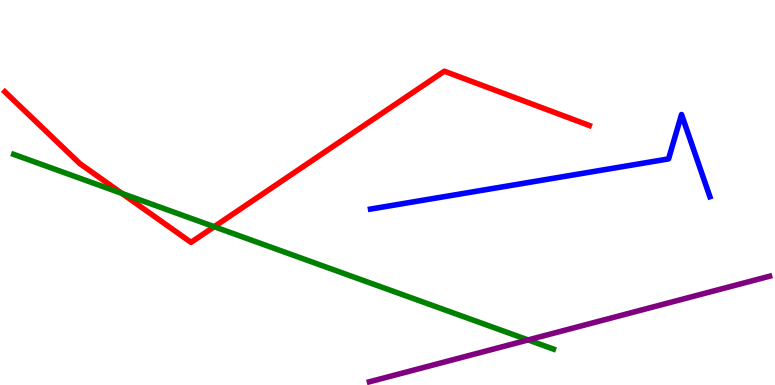[{'lines': ['blue', 'red'], 'intersections': []}, {'lines': ['green', 'red'], 'intersections': [{'x': 1.57, 'y': 4.98}, {'x': 2.76, 'y': 4.11}]}, {'lines': ['purple', 'red'], 'intersections': []}, {'lines': ['blue', 'green'], 'intersections': []}, {'lines': ['blue', 'purple'], 'intersections': []}, {'lines': ['green', 'purple'], 'intersections': [{'x': 6.81, 'y': 1.17}]}]